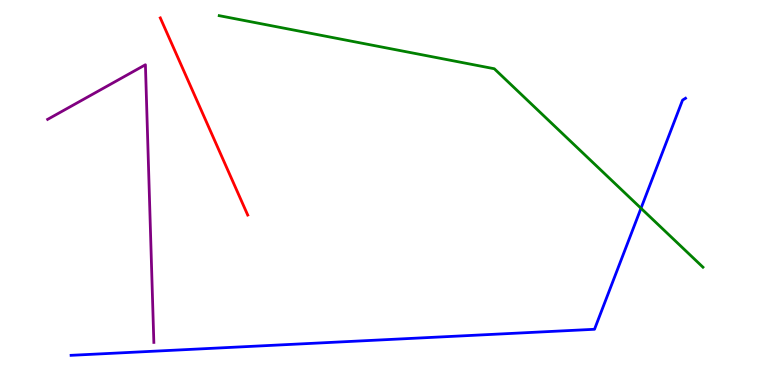[{'lines': ['blue', 'red'], 'intersections': []}, {'lines': ['green', 'red'], 'intersections': []}, {'lines': ['purple', 'red'], 'intersections': []}, {'lines': ['blue', 'green'], 'intersections': [{'x': 8.27, 'y': 4.59}]}, {'lines': ['blue', 'purple'], 'intersections': []}, {'lines': ['green', 'purple'], 'intersections': []}]